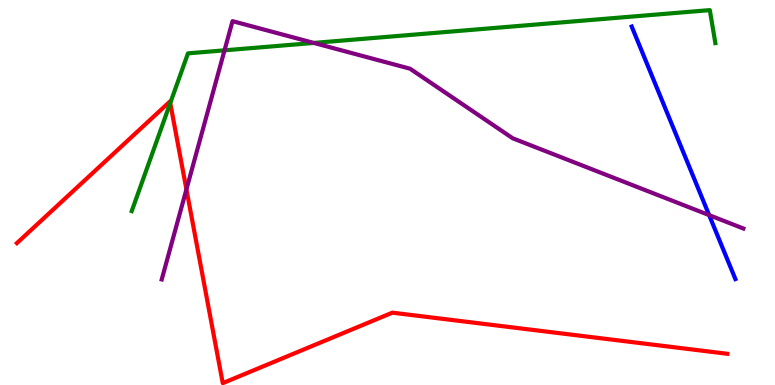[{'lines': ['blue', 'red'], 'intersections': []}, {'lines': ['green', 'red'], 'intersections': [{'x': 2.2, 'y': 7.32}]}, {'lines': ['purple', 'red'], 'intersections': [{'x': 2.41, 'y': 5.08}]}, {'lines': ['blue', 'green'], 'intersections': []}, {'lines': ['blue', 'purple'], 'intersections': [{'x': 9.15, 'y': 4.41}]}, {'lines': ['green', 'purple'], 'intersections': [{'x': 2.9, 'y': 8.69}, {'x': 4.05, 'y': 8.88}]}]